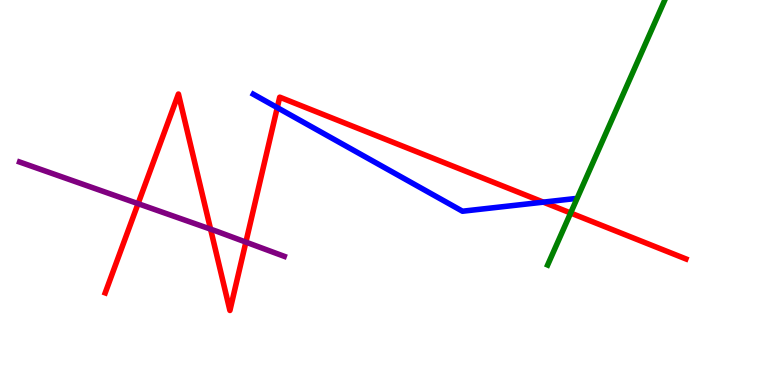[{'lines': ['blue', 'red'], 'intersections': [{'x': 3.58, 'y': 7.2}, {'x': 7.01, 'y': 4.75}]}, {'lines': ['green', 'red'], 'intersections': [{'x': 7.36, 'y': 4.47}]}, {'lines': ['purple', 'red'], 'intersections': [{'x': 1.78, 'y': 4.71}, {'x': 2.72, 'y': 4.05}, {'x': 3.17, 'y': 3.71}]}, {'lines': ['blue', 'green'], 'intersections': []}, {'lines': ['blue', 'purple'], 'intersections': []}, {'lines': ['green', 'purple'], 'intersections': []}]